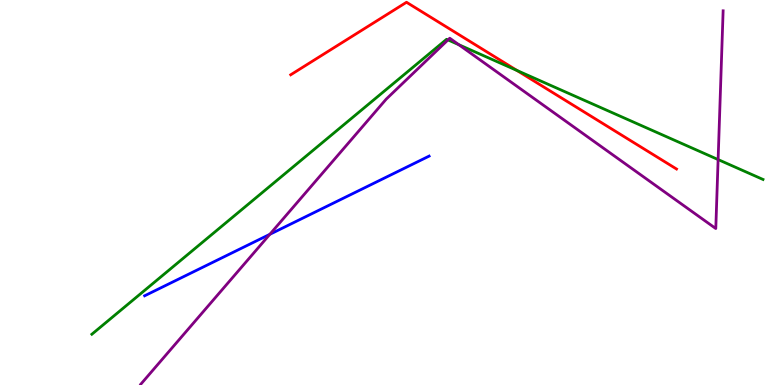[{'lines': ['blue', 'red'], 'intersections': []}, {'lines': ['green', 'red'], 'intersections': [{'x': 6.67, 'y': 8.17}]}, {'lines': ['purple', 'red'], 'intersections': []}, {'lines': ['blue', 'green'], 'intersections': []}, {'lines': ['blue', 'purple'], 'intersections': [{'x': 3.48, 'y': 3.91}]}, {'lines': ['green', 'purple'], 'intersections': [{'x': 5.78, 'y': 8.96}, {'x': 5.92, 'y': 8.84}, {'x': 9.27, 'y': 5.86}]}]